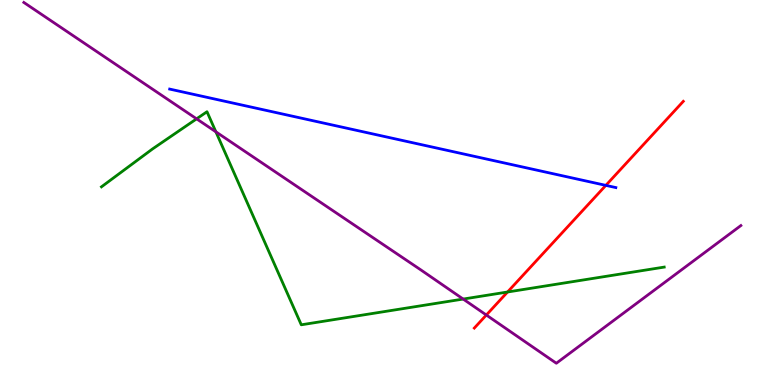[{'lines': ['blue', 'red'], 'intersections': [{'x': 7.82, 'y': 5.19}]}, {'lines': ['green', 'red'], 'intersections': [{'x': 6.55, 'y': 2.42}]}, {'lines': ['purple', 'red'], 'intersections': [{'x': 6.28, 'y': 1.82}]}, {'lines': ['blue', 'green'], 'intersections': []}, {'lines': ['blue', 'purple'], 'intersections': []}, {'lines': ['green', 'purple'], 'intersections': [{'x': 2.54, 'y': 6.91}, {'x': 2.79, 'y': 6.58}, {'x': 5.98, 'y': 2.23}]}]